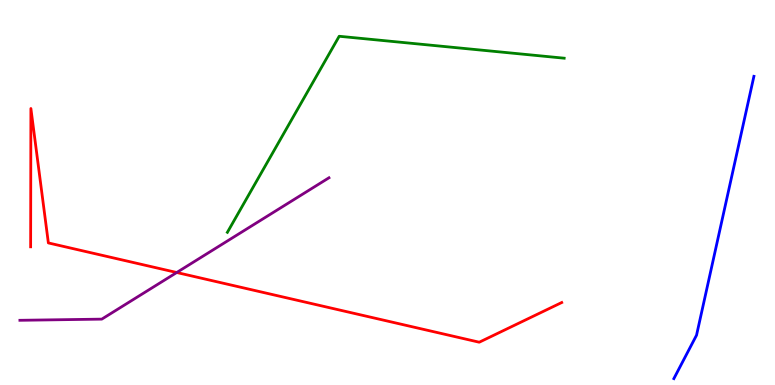[{'lines': ['blue', 'red'], 'intersections': []}, {'lines': ['green', 'red'], 'intersections': []}, {'lines': ['purple', 'red'], 'intersections': [{'x': 2.28, 'y': 2.92}]}, {'lines': ['blue', 'green'], 'intersections': []}, {'lines': ['blue', 'purple'], 'intersections': []}, {'lines': ['green', 'purple'], 'intersections': []}]